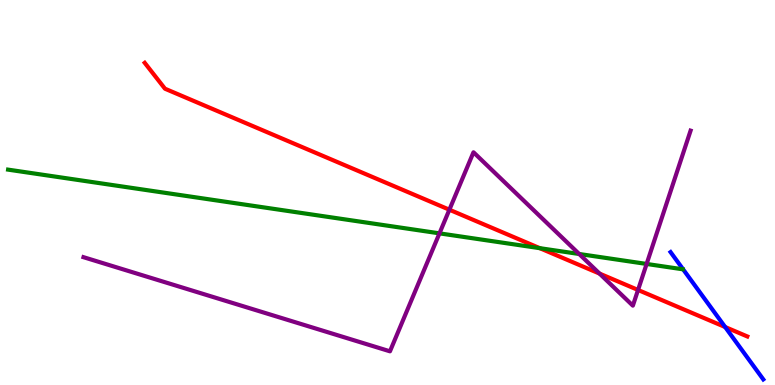[{'lines': ['blue', 'red'], 'intersections': [{'x': 9.36, 'y': 1.51}]}, {'lines': ['green', 'red'], 'intersections': [{'x': 6.97, 'y': 3.55}]}, {'lines': ['purple', 'red'], 'intersections': [{'x': 5.8, 'y': 4.55}, {'x': 7.74, 'y': 2.89}, {'x': 8.23, 'y': 2.47}]}, {'lines': ['blue', 'green'], 'intersections': []}, {'lines': ['blue', 'purple'], 'intersections': []}, {'lines': ['green', 'purple'], 'intersections': [{'x': 5.67, 'y': 3.94}, {'x': 7.47, 'y': 3.4}, {'x': 8.34, 'y': 3.14}]}]